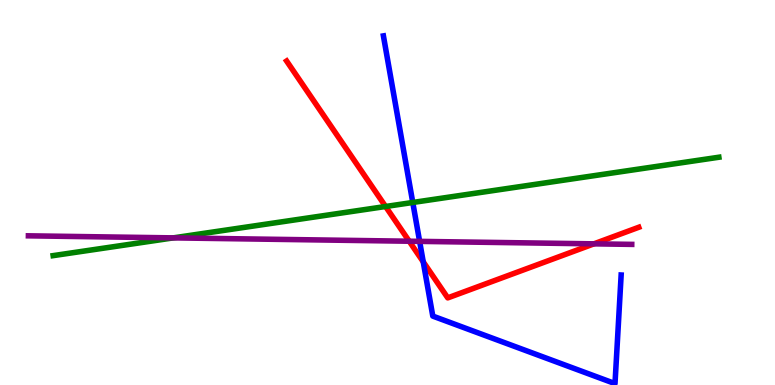[{'lines': ['blue', 'red'], 'intersections': [{'x': 5.46, 'y': 3.2}]}, {'lines': ['green', 'red'], 'intersections': [{'x': 4.98, 'y': 4.64}]}, {'lines': ['purple', 'red'], 'intersections': [{'x': 5.28, 'y': 3.73}, {'x': 7.66, 'y': 3.67}]}, {'lines': ['blue', 'green'], 'intersections': [{'x': 5.33, 'y': 4.74}]}, {'lines': ['blue', 'purple'], 'intersections': [{'x': 5.41, 'y': 3.73}]}, {'lines': ['green', 'purple'], 'intersections': [{'x': 2.24, 'y': 3.82}]}]